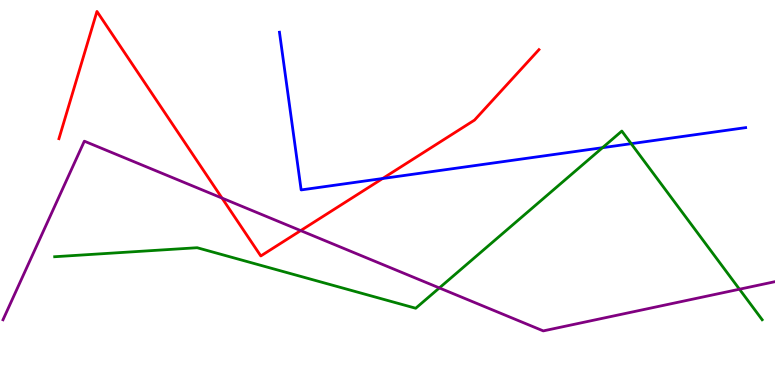[{'lines': ['blue', 'red'], 'intersections': [{'x': 4.94, 'y': 5.36}]}, {'lines': ['green', 'red'], 'intersections': []}, {'lines': ['purple', 'red'], 'intersections': [{'x': 2.86, 'y': 4.85}, {'x': 3.88, 'y': 4.01}]}, {'lines': ['blue', 'green'], 'intersections': [{'x': 7.77, 'y': 6.16}, {'x': 8.14, 'y': 6.27}]}, {'lines': ['blue', 'purple'], 'intersections': []}, {'lines': ['green', 'purple'], 'intersections': [{'x': 5.67, 'y': 2.52}, {'x': 9.54, 'y': 2.49}]}]